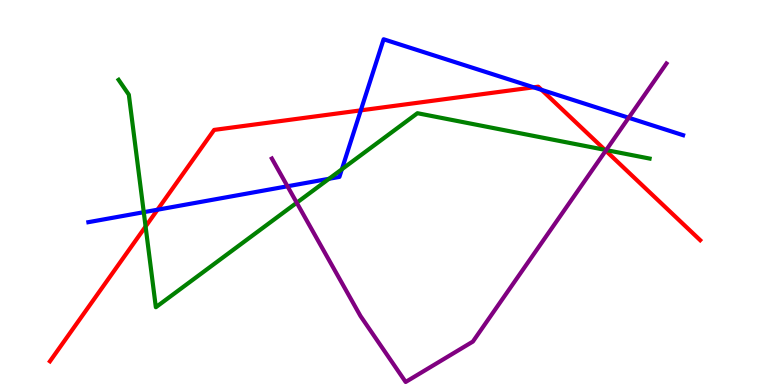[{'lines': ['blue', 'red'], 'intersections': [{'x': 2.03, 'y': 4.55}, {'x': 4.66, 'y': 7.13}, {'x': 6.89, 'y': 7.73}, {'x': 6.99, 'y': 7.67}]}, {'lines': ['green', 'red'], 'intersections': [{'x': 1.88, 'y': 4.12}, {'x': 7.8, 'y': 6.11}]}, {'lines': ['purple', 'red'], 'intersections': [{'x': 7.82, 'y': 6.09}]}, {'lines': ['blue', 'green'], 'intersections': [{'x': 1.86, 'y': 4.49}, {'x': 4.25, 'y': 5.36}, {'x': 4.41, 'y': 5.6}]}, {'lines': ['blue', 'purple'], 'intersections': [{'x': 3.71, 'y': 5.16}, {'x': 8.11, 'y': 6.94}]}, {'lines': ['green', 'purple'], 'intersections': [{'x': 3.83, 'y': 4.73}, {'x': 7.82, 'y': 6.1}]}]